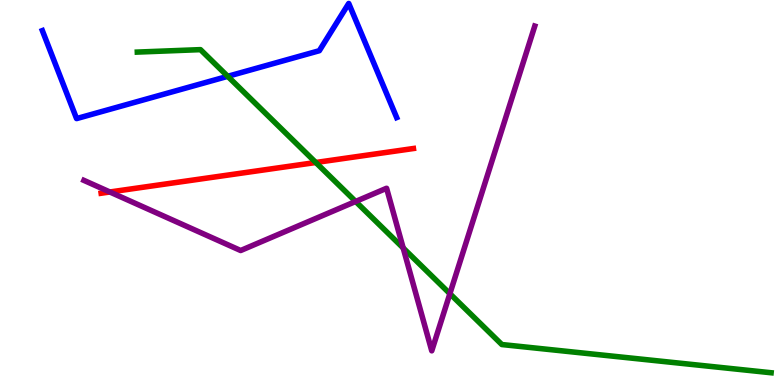[{'lines': ['blue', 'red'], 'intersections': []}, {'lines': ['green', 'red'], 'intersections': [{'x': 4.07, 'y': 5.78}]}, {'lines': ['purple', 'red'], 'intersections': [{'x': 1.42, 'y': 5.01}]}, {'lines': ['blue', 'green'], 'intersections': [{'x': 2.94, 'y': 8.02}]}, {'lines': ['blue', 'purple'], 'intersections': []}, {'lines': ['green', 'purple'], 'intersections': [{'x': 4.59, 'y': 4.77}, {'x': 5.2, 'y': 3.56}, {'x': 5.8, 'y': 2.37}]}]